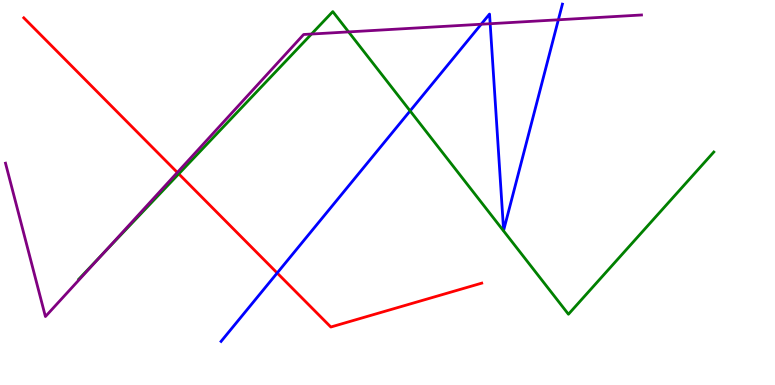[{'lines': ['blue', 'red'], 'intersections': [{'x': 3.58, 'y': 2.91}]}, {'lines': ['green', 'red'], 'intersections': [{'x': 2.31, 'y': 5.48}]}, {'lines': ['purple', 'red'], 'intersections': [{'x': 2.29, 'y': 5.52}]}, {'lines': ['blue', 'green'], 'intersections': [{'x': 5.29, 'y': 7.12}]}, {'lines': ['blue', 'purple'], 'intersections': [{'x': 6.21, 'y': 9.37}, {'x': 6.32, 'y': 9.38}, {'x': 7.2, 'y': 9.49}]}, {'lines': ['green', 'purple'], 'intersections': [{'x': 1.32, 'y': 3.39}, {'x': 4.02, 'y': 9.12}, {'x': 4.5, 'y': 9.17}]}]